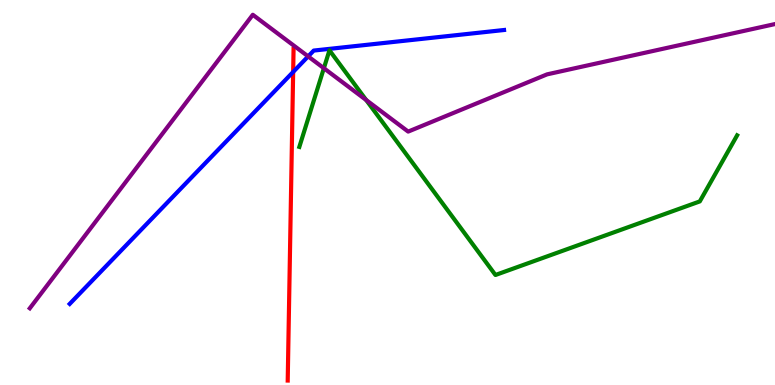[{'lines': ['blue', 'red'], 'intersections': [{'x': 3.78, 'y': 8.13}]}, {'lines': ['green', 'red'], 'intersections': []}, {'lines': ['purple', 'red'], 'intersections': []}, {'lines': ['blue', 'green'], 'intersections': []}, {'lines': ['blue', 'purple'], 'intersections': [{'x': 3.98, 'y': 8.54}]}, {'lines': ['green', 'purple'], 'intersections': [{'x': 4.18, 'y': 8.23}, {'x': 4.72, 'y': 7.4}]}]